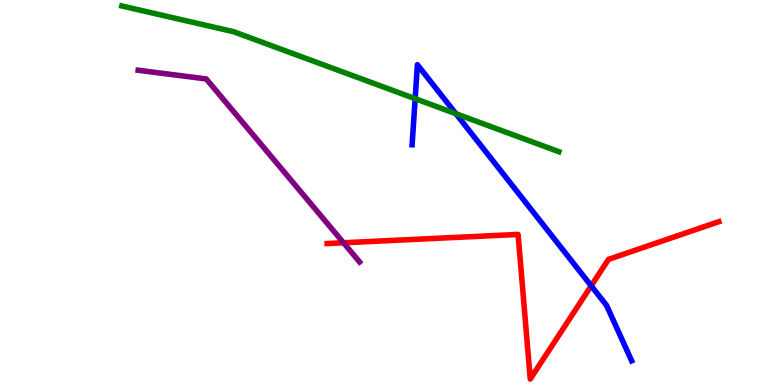[{'lines': ['blue', 'red'], 'intersections': [{'x': 7.63, 'y': 2.58}]}, {'lines': ['green', 'red'], 'intersections': []}, {'lines': ['purple', 'red'], 'intersections': [{'x': 4.43, 'y': 3.69}]}, {'lines': ['blue', 'green'], 'intersections': [{'x': 5.36, 'y': 7.44}, {'x': 5.88, 'y': 7.05}]}, {'lines': ['blue', 'purple'], 'intersections': []}, {'lines': ['green', 'purple'], 'intersections': []}]